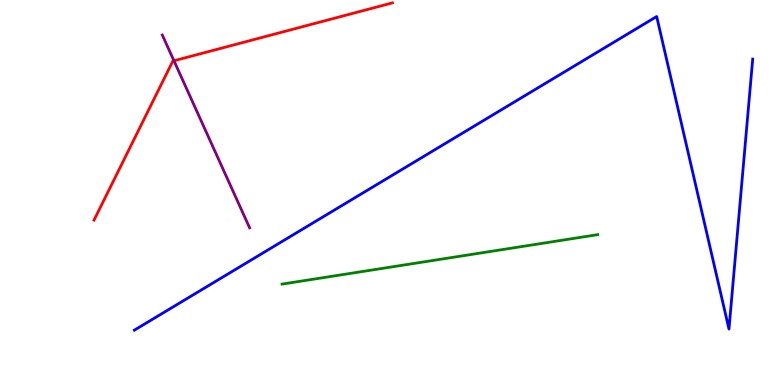[{'lines': ['blue', 'red'], 'intersections': []}, {'lines': ['green', 'red'], 'intersections': []}, {'lines': ['purple', 'red'], 'intersections': [{'x': 2.24, 'y': 8.42}]}, {'lines': ['blue', 'green'], 'intersections': []}, {'lines': ['blue', 'purple'], 'intersections': []}, {'lines': ['green', 'purple'], 'intersections': []}]